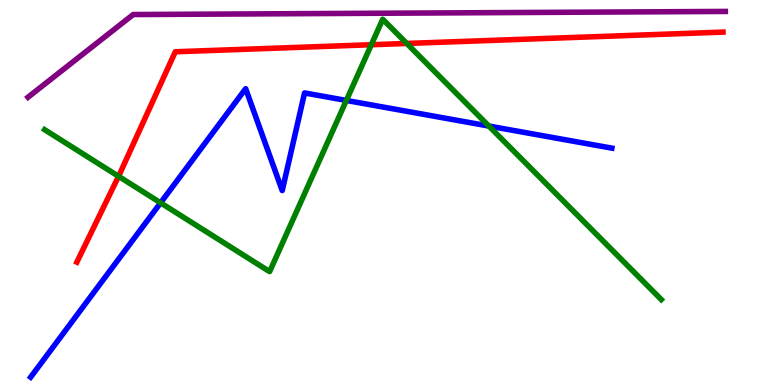[{'lines': ['blue', 'red'], 'intersections': []}, {'lines': ['green', 'red'], 'intersections': [{'x': 1.53, 'y': 5.42}, {'x': 4.79, 'y': 8.84}, {'x': 5.25, 'y': 8.87}]}, {'lines': ['purple', 'red'], 'intersections': []}, {'lines': ['blue', 'green'], 'intersections': [{'x': 2.07, 'y': 4.73}, {'x': 4.47, 'y': 7.39}, {'x': 6.31, 'y': 6.73}]}, {'lines': ['blue', 'purple'], 'intersections': []}, {'lines': ['green', 'purple'], 'intersections': []}]